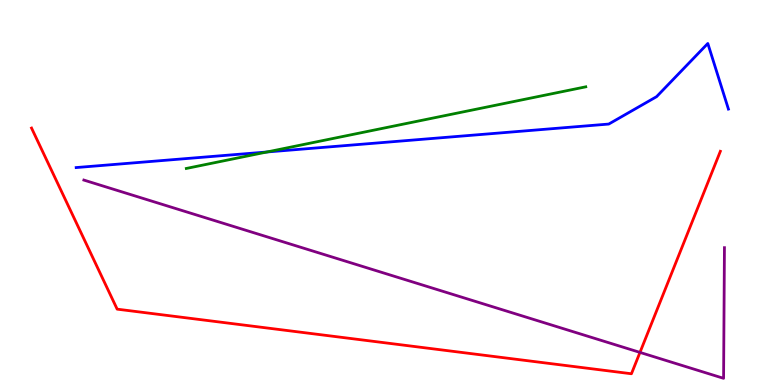[{'lines': ['blue', 'red'], 'intersections': []}, {'lines': ['green', 'red'], 'intersections': []}, {'lines': ['purple', 'red'], 'intersections': [{'x': 8.26, 'y': 0.847}]}, {'lines': ['blue', 'green'], 'intersections': [{'x': 3.44, 'y': 6.05}]}, {'lines': ['blue', 'purple'], 'intersections': []}, {'lines': ['green', 'purple'], 'intersections': []}]